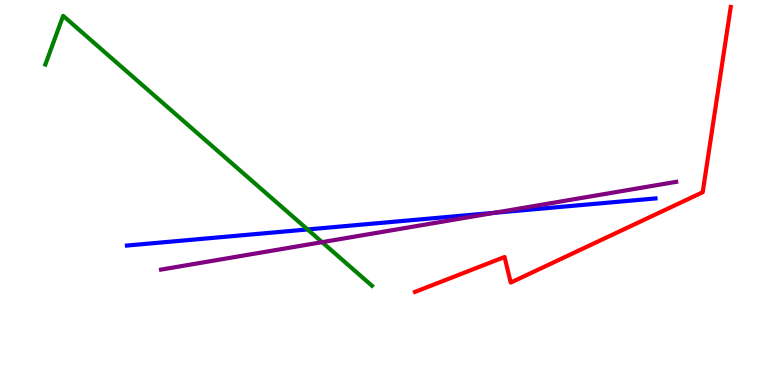[{'lines': ['blue', 'red'], 'intersections': []}, {'lines': ['green', 'red'], 'intersections': []}, {'lines': ['purple', 'red'], 'intersections': []}, {'lines': ['blue', 'green'], 'intersections': [{'x': 3.97, 'y': 4.04}]}, {'lines': ['blue', 'purple'], 'intersections': [{'x': 6.38, 'y': 4.47}]}, {'lines': ['green', 'purple'], 'intersections': [{'x': 4.16, 'y': 3.71}]}]